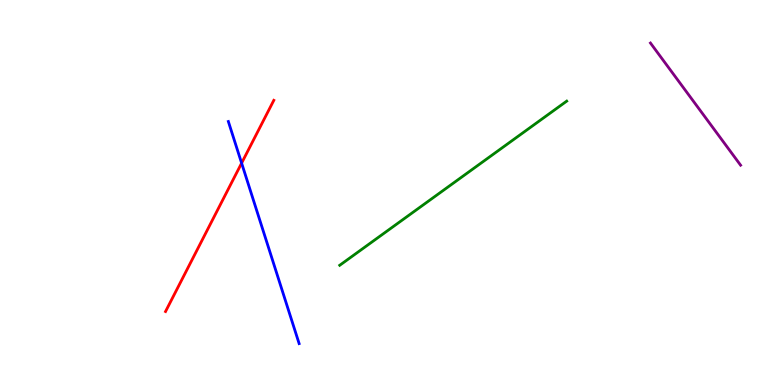[{'lines': ['blue', 'red'], 'intersections': [{'x': 3.12, 'y': 5.76}]}, {'lines': ['green', 'red'], 'intersections': []}, {'lines': ['purple', 'red'], 'intersections': []}, {'lines': ['blue', 'green'], 'intersections': []}, {'lines': ['blue', 'purple'], 'intersections': []}, {'lines': ['green', 'purple'], 'intersections': []}]